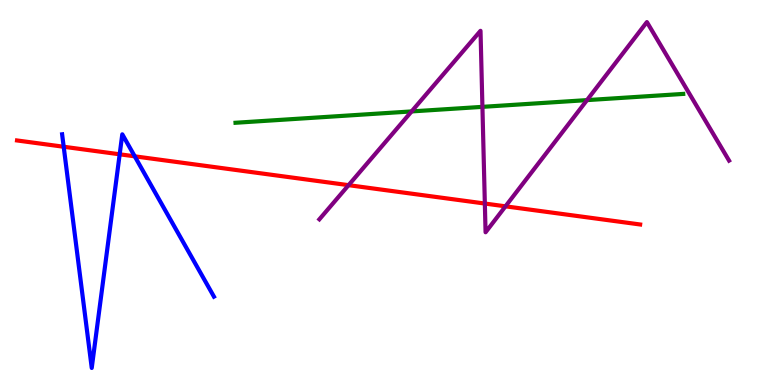[{'lines': ['blue', 'red'], 'intersections': [{'x': 0.822, 'y': 6.19}, {'x': 1.54, 'y': 5.99}, {'x': 1.74, 'y': 5.94}]}, {'lines': ['green', 'red'], 'intersections': []}, {'lines': ['purple', 'red'], 'intersections': [{'x': 4.5, 'y': 5.19}, {'x': 6.26, 'y': 4.71}, {'x': 6.52, 'y': 4.64}]}, {'lines': ['blue', 'green'], 'intersections': []}, {'lines': ['blue', 'purple'], 'intersections': []}, {'lines': ['green', 'purple'], 'intersections': [{'x': 5.31, 'y': 7.11}, {'x': 6.22, 'y': 7.22}, {'x': 7.57, 'y': 7.4}]}]